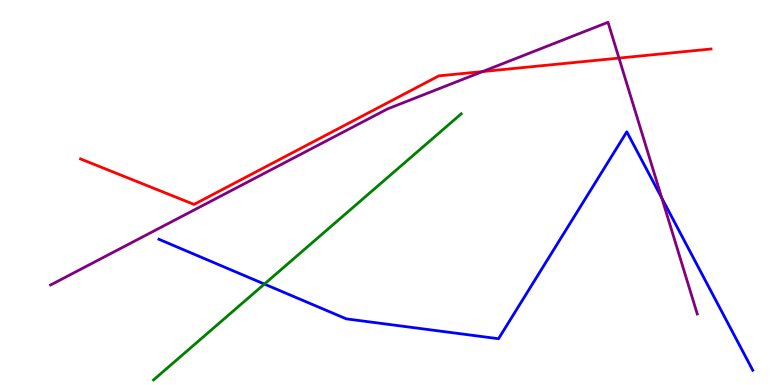[{'lines': ['blue', 'red'], 'intersections': []}, {'lines': ['green', 'red'], 'intersections': []}, {'lines': ['purple', 'red'], 'intersections': [{'x': 6.23, 'y': 8.14}, {'x': 7.99, 'y': 8.49}]}, {'lines': ['blue', 'green'], 'intersections': [{'x': 3.41, 'y': 2.62}]}, {'lines': ['blue', 'purple'], 'intersections': [{'x': 8.54, 'y': 4.85}]}, {'lines': ['green', 'purple'], 'intersections': []}]